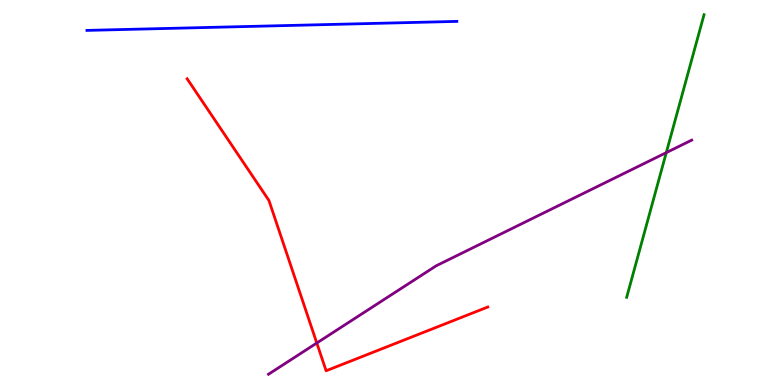[{'lines': ['blue', 'red'], 'intersections': []}, {'lines': ['green', 'red'], 'intersections': []}, {'lines': ['purple', 'red'], 'intersections': [{'x': 4.09, 'y': 1.09}]}, {'lines': ['blue', 'green'], 'intersections': []}, {'lines': ['blue', 'purple'], 'intersections': []}, {'lines': ['green', 'purple'], 'intersections': [{'x': 8.6, 'y': 6.04}]}]